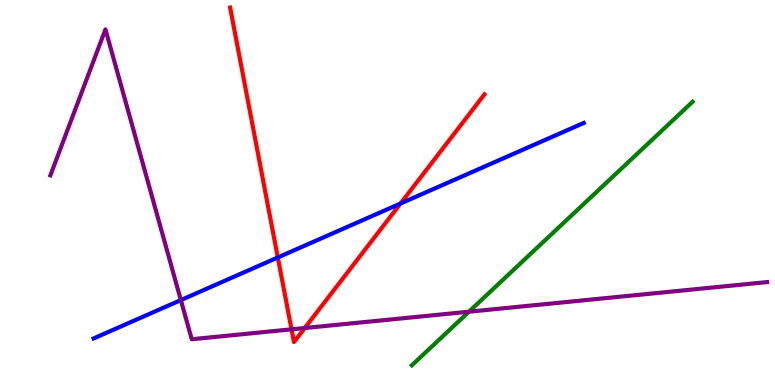[{'lines': ['blue', 'red'], 'intersections': [{'x': 3.58, 'y': 3.31}, {'x': 5.17, 'y': 4.71}]}, {'lines': ['green', 'red'], 'intersections': []}, {'lines': ['purple', 'red'], 'intersections': [{'x': 3.76, 'y': 1.45}, {'x': 3.93, 'y': 1.48}]}, {'lines': ['blue', 'green'], 'intersections': []}, {'lines': ['blue', 'purple'], 'intersections': [{'x': 2.33, 'y': 2.21}]}, {'lines': ['green', 'purple'], 'intersections': [{'x': 6.05, 'y': 1.9}]}]